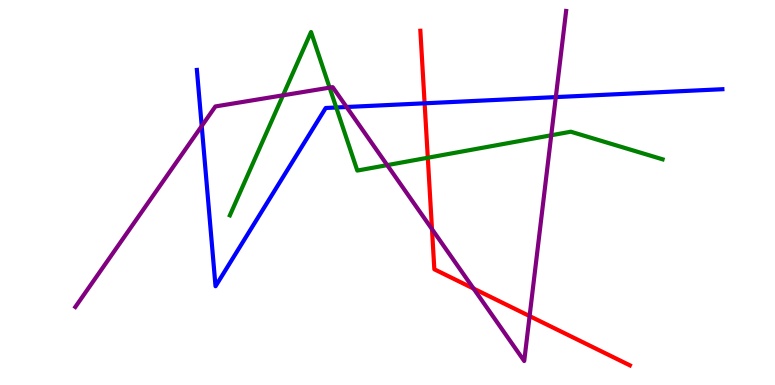[{'lines': ['blue', 'red'], 'intersections': [{'x': 5.48, 'y': 7.32}]}, {'lines': ['green', 'red'], 'intersections': [{'x': 5.52, 'y': 5.9}]}, {'lines': ['purple', 'red'], 'intersections': [{'x': 5.57, 'y': 4.05}, {'x': 6.11, 'y': 2.5}, {'x': 6.83, 'y': 1.79}]}, {'lines': ['blue', 'green'], 'intersections': [{'x': 4.34, 'y': 7.21}]}, {'lines': ['blue', 'purple'], 'intersections': [{'x': 2.6, 'y': 6.73}, {'x': 4.47, 'y': 7.22}, {'x': 7.17, 'y': 7.48}]}, {'lines': ['green', 'purple'], 'intersections': [{'x': 3.65, 'y': 7.52}, {'x': 4.25, 'y': 7.72}, {'x': 5.0, 'y': 5.71}, {'x': 7.11, 'y': 6.49}]}]